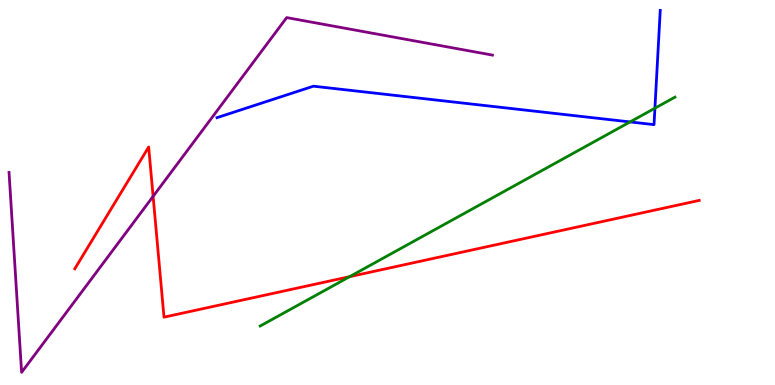[{'lines': ['blue', 'red'], 'intersections': []}, {'lines': ['green', 'red'], 'intersections': [{'x': 4.51, 'y': 2.81}]}, {'lines': ['purple', 'red'], 'intersections': [{'x': 1.98, 'y': 4.9}]}, {'lines': ['blue', 'green'], 'intersections': [{'x': 8.13, 'y': 6.83}, {'x': 8.45, 'y': 7.19}]}, {'lines': ['blue', 'purple'], 'intersections': []}, {'lines': ['green', 'purple'], 'intersections': []}]